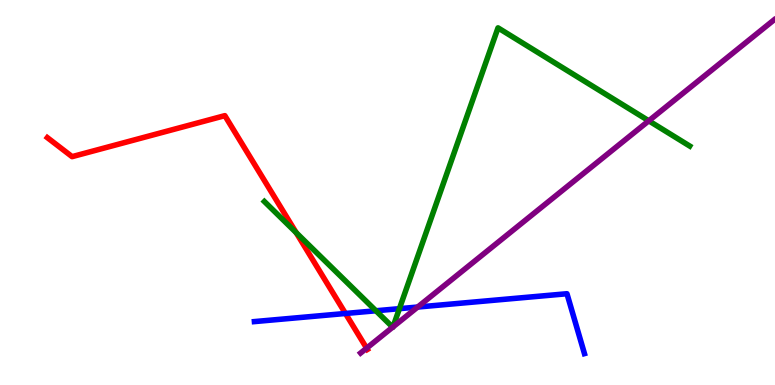[{'lines': ['blue', 'red'], 'intersections': [{'x': 4.46, 'y': 1.86}]}, {'lines': ['green', 'red'], 'intersections': [{'x': 3.82, 'y': 3.96}]}, {'lines': ['purple', 'red'], 'intersections': [{'x': 4.73, 'y': 0.956}]}, {'lines': ['blue', 'green'], 'intersections': [{'x': 4.85, 'y': 1.93}, {'x': 5.15, 'y': 1.98}]}, {'lines': ['blue', 'purple'], 'intersections': [{'x': 5.39, 'y': 2.02}]}, {'lines': ['green', 'purple'], 'intersections': [{'x': 5.07, 'y': 1.5}, {'x': 5.07, 'y': 1.51}, {'x': 8.37, 'y': 6.86}]}]